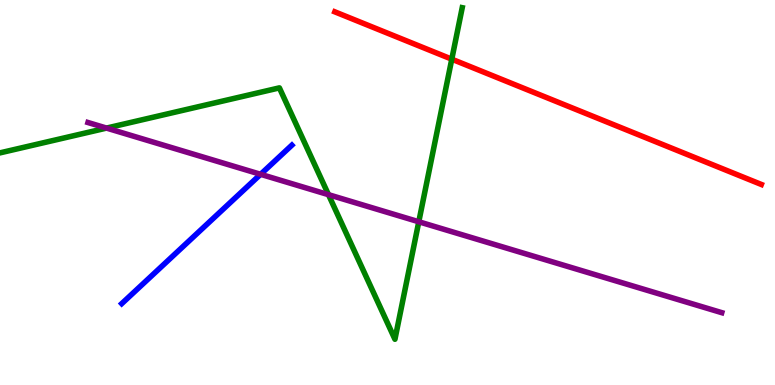[{'lines': ['blue', 'red'], 'intersections': []}, {'lines': ['green', 'red'], 'intersections': [{'x': 5.83, 'y': 8.46}]}, {'lines': ['purple', 'red'], 'intersections': []}, {'lines': ['blue', 'green'], 'intersections': []}, {'lines': ['blue', 'purple'], 'intersections': [{'x': 3.36, 'y': 5.47}]}, {'lines': ['green', 'purple'], 'intersections': [{'x': 1.37, 'y': 6.67}, {'x': 4.24, 'y': 4.94}, {'x': 5.4, 'y': 4.24}]}]